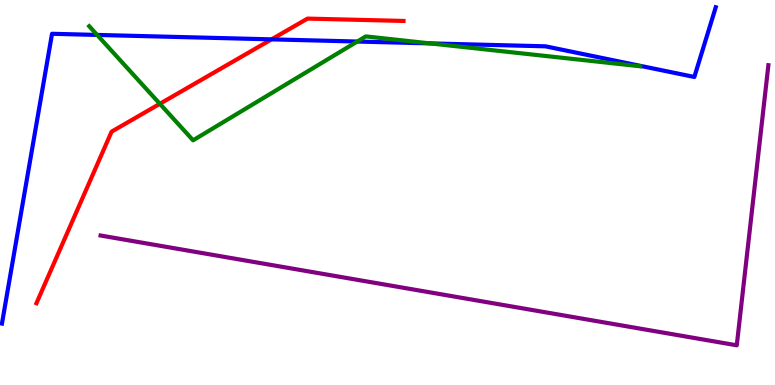[{'lines': ['blue', 'red'], 'intersections': [{'x': 3.5, 'y': 8.98}]}, {'lines': ['green', 'red'], 'intersections': [{'x': 2.06, 'y': 7.3}]}, {'lines': ['purple', 'red'], 'intersections': []}, {'lines': ['blue', 'green'], 'intersections': [{'x': 1.25, 'y': 9.09}, {'x': 4.61, 'y': 8.92}, {'x': 5.55, 'y': 8.87}]}, {'lines': ['blue', 'purple'], 'intersections': []}, {'lines': ['green', 'purple'], 'intersections': []}]